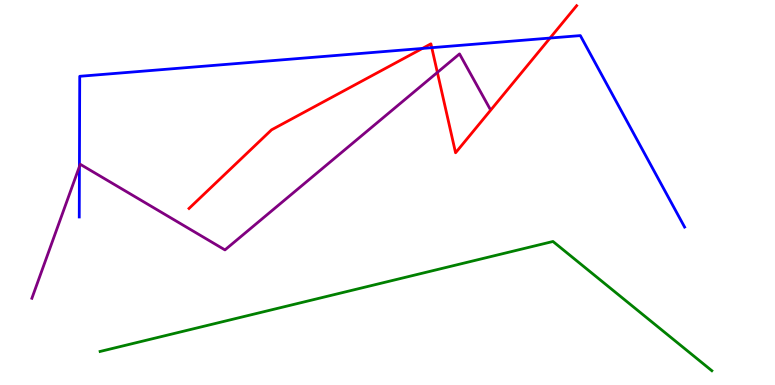[{'lines': ['blue', 'red'], 'intersections': [{'x': 5.45, 'y': 8.74}, {'x': 5.57, 'y': 8.76}, {'x': 7.1, 'y': 9.01}]}, {'lines': ['green', 'red'], 'intersections': []}, {'lines': ['purple', 'red'], 'intersections': [{'x': 5.64, 'y': 8.12}]}, {'lines': ['blue', 'green'], 'intersections': []}, {'lines': ['blue', 'purple'], 'intersections': [{'x': 1.02, 'y': 5.67}]}, {'lines': ['green', 'purple'], 'intersections': []}]